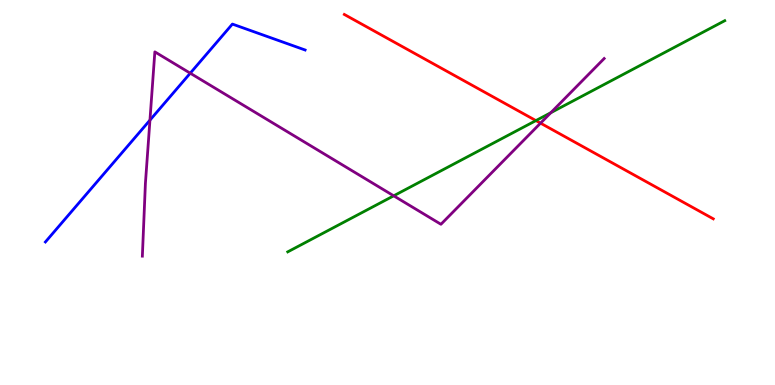[{'lines': ['blue', 'red'], 'intersections': []}, {'lines': ['green', 'red'], 'intersections': [{'x': 6.92, 'y': 6.87}]}, {'lines': ['purple', 'red'], 'intersections': [{'x': 6.97, 'y': 6.8}]}, {'lines': ['blue', 'green'], 'intersections': []}, {'lines': ['blue', 'purple'], 'intersections': [{'x': 1.93, 'y': 6.88}, {'x': 2.45, 'y': 8.1}]}, {'lines': ['green', 'purple'], 'intersections': [{'x': 5.08, 'y': 4.91}, {'x': 7.11, 'y': 7.07}]}]